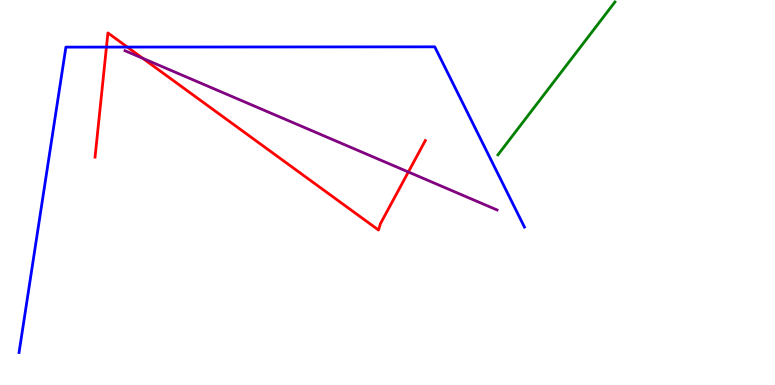[{'lines': ['blue', 'red'], 'intersections': [{'x': 1.37, 'y': 8.78}, {'x': 1.64, 'y': 8.78}]}, {'lines': ['green', 'red'], 'intersections': []}, {'lines': ['purple', 'red'], 'intersections': [{'x': 1.84, 'y': 8.49}, {'x': 5.27, 'y': 5.53}]}, {'lines': ['blue', 'green'], 'intersections': []}, {'lines': ['blue', 'purple'], 'intersections': []}, {'lines': ['green', 'purple'], 'intersections': []}]